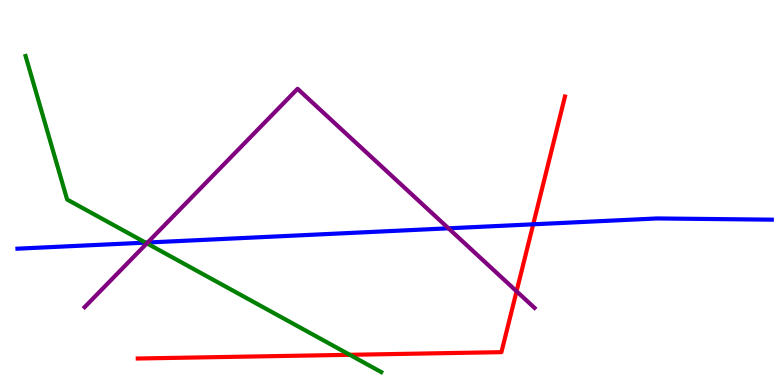[{'lines': ['blue', 'red'], 'intersections': [{'x': 6.88, 'y': 4.17}]}, {'lines': ['green', 'red'], 'intersections': [{'x': 4.51, 'y': 0.784}]}, {'lines': ['purple', 'red'], 'intersections': [{'x': 6.67, 'y': 2.43}]}, {'lines': ['blue', 'green'], 'intersections': [{'x': 1.88, 'y': 3.7}]}, {'lines': ['blue', 'purple'], 'intersections': [{'x': 1.91, 'y': 3.7}, {'x': 5.79, 'y': 4.07}]}, {'lines': ['green', 'purple'], 'intersections': [{'x': 1.9, 'y': 3.68}]}]